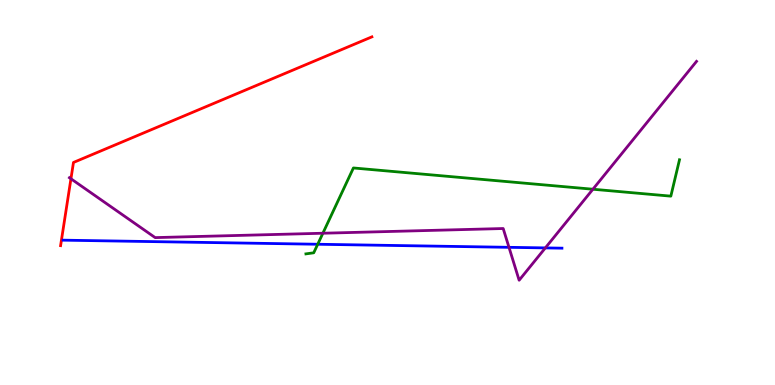[{'lines': ['blue', 'red'], 'intersections': []}, {'lines': ['green', 'red'], 'intersections': []}, {'lines': ['purple', 'red'], 'intersections': [{'x': 0.915, 'y': 5.36}]}, {'lines': ['blue', 'green'], 'intersections': [{'x': 4.1, 'y': 3.66}]}, {'lines': ['blue', 'purple'], 'intersections': [{'x': 6.57, 'y': 3.58}, {'x': 7.04, 'y': 3.56}]}, {'lines': ['green', 'purple'], 'intersections': [{'x': 4.17, 'y': 3.94}, {'x': 7.65, 'y': 5.08}]}]